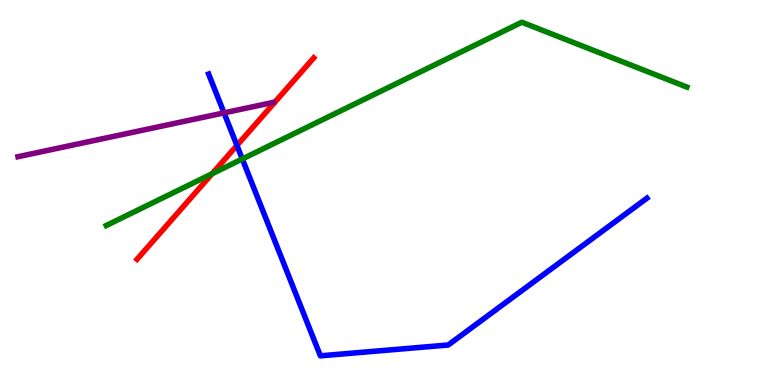[{'lines': ['blue', 'red'], 'intersections': [{'x': 3.06, 'y': 6.22}]}, {'lines': ['green', 'red'], 'intersections': [{'x': 2.74, 'y': 5.49}]}, {'lines': ['purple', 'red'], 'intersections': []}, {'lines': ['blue', 'green'], 'intersections': [{'x': 3.13, 'y': 5.87}]}, {'lines': ['blue', 'purple'], 'intersections': [{'x': 2.89, 'y': 7.07}]}, {'lines': ['green', 'purple'], 'intersections': []}]